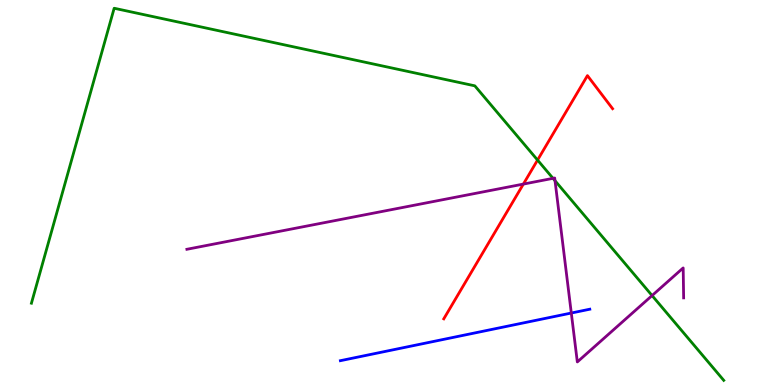[{'lines': ['blue', 'red'], 'intersections': []}, {'lines': ['green', 'red'], 'intersections': [{'x': 6.94, 'y': 5.84}]}, {'lines': ['purple', 'red'], 'intersections': [{'x': 6.75, 'y': 5.22}]}, {'lines': ['blue', 'green'], 'intersections': []}, {'lines': ['blue', 'purple'], 'intersections': [{'x': 7.37, 'y': 1.87}]}, {'lines': ['green', 'purple'], 'intersections': [{'x': 7.14, 'y': 5.37}, {'x': 7.16, 'y': 5.31}, {'x': 8.41, 'y': 2.32}]}]